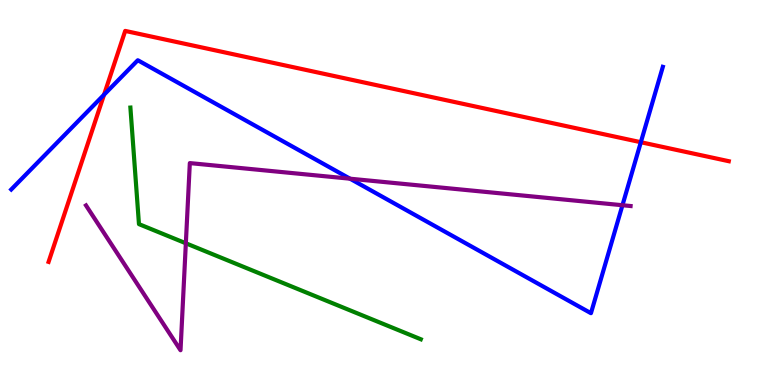[{'lines': ['blue', 'red'], 'intersections': [{'x': 1.34, 'y': 7.54}, {'x': 8.27, 'y': 6.31}]}, {'lines': ['green', 'red'], 'intersections': []}, {'lines': ['purple', 'red'], 'intersections': []}, {'lines': ['blue', 'green'], 'intersections': []}, {'lines': ['blue', 'purple'], 'intersections': [{'x': 4.52, 'y': 5.36}, {'x': 8.03, 'y': 4.67}]}, {'lines': ['green', 'purple'], 'intersections': [{'x': 2.4, 'y': 3.68}]}]